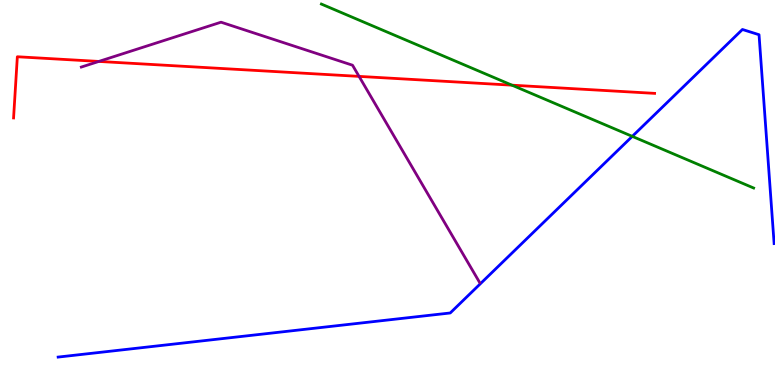[{'lines': ['blue', 'red'], 'intersections': []}, {'lines': ['green', 'red'], 'intersections': [{'x': 6.61, 'y': 7.79}]}, {'lines': ['purple', 'red'], 'intersections': [{'x': 1.28, 'y': 8.4}, {'x': 4.63, 'y': 8.02}]}, {'lines': ['blue', 'green'], 'intersections': [{'x': 8.16, 'y': 6.46}]}, {'lines': ['blue', 'purple'], 'intersections': []}, {'lines': ['green', 'purple'], 'intersections': []}]